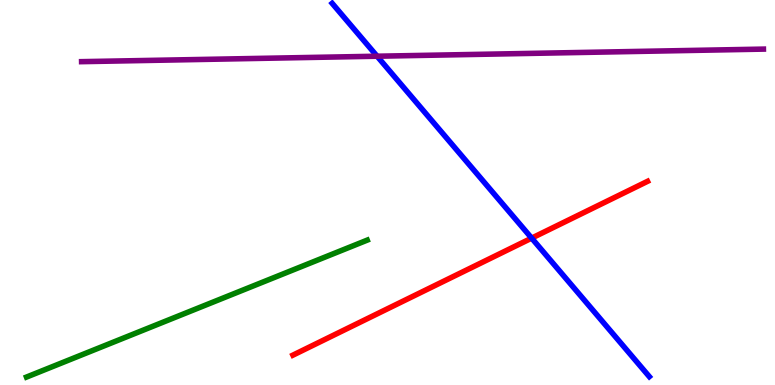[{'lines': ['blue', 'red'], 'intersections': [{'x': 6.86, 'y': 3.81}]}, {'lines': ['green', 'red'], 'intersections': []}, {'lines': ['purple', 'red'], 'intersections': []}, {'lines': ['blue', 'green'], 'intersections': []}, {'lines': ['blue', 'purple'], 'intersections': [{'x': 4.87, 'y': 8.54}]}, {'lines': ['green', 'purple'], 'intersections': []}]